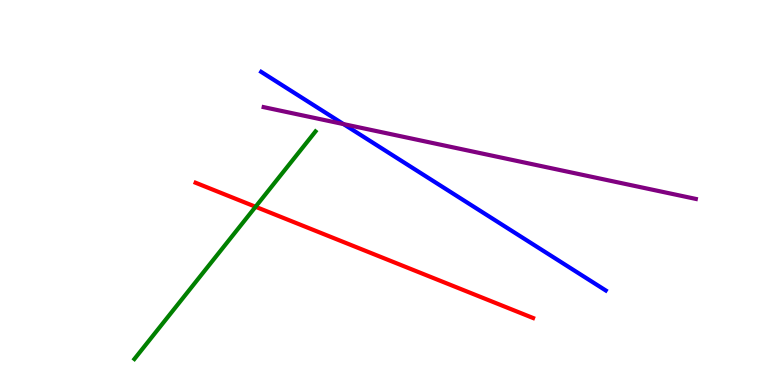[{'lines': ['blue', 'red'], 'intersections': []}, {'lines': ['green', 'red'], 'intersections': [{'x': 3.3, 'y': 4.63}]}, {'lines': ['purple', 'red'], 'intersections': []}, {'lines': ['blue', 'green'], 'intersections': []}, {'lines': ['blue', 'purple'], 'intersections': [{'x': 4.43, 'y': 6.78}]}, {'lines': ['green', 'purple'], 'intersections': []}]